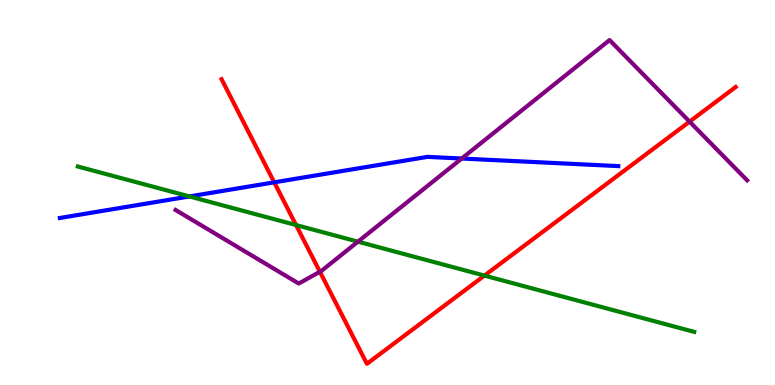[{'lines': ['blue', 'red'], 'intersections': [{'x': 3.54, 'y': 5.26}]}, {'lines': ['green', 'red'], 'intersections': [{'x': 3.82, 'y': 4.15}, {'x': 6.25, 'y': 2.84}]}, {'lines': ['purple', 'red'], 'intersections': [{'x': 4.13, 'y': 2.94}, {'x': 8.9, 'y': 6.84}]}, {'lines': ['blue', 'green'], 'intersections': [{'x': 2.44, 'y': 4.9}]}, {'lines': ['blue', 'purple'], 'intersections': [{'x': 5.96, 'y': 5.88}]}, {'lines': ['green', 'purple'], 'intersections': [{'x': 4.62, 'y': 3.72}]}]